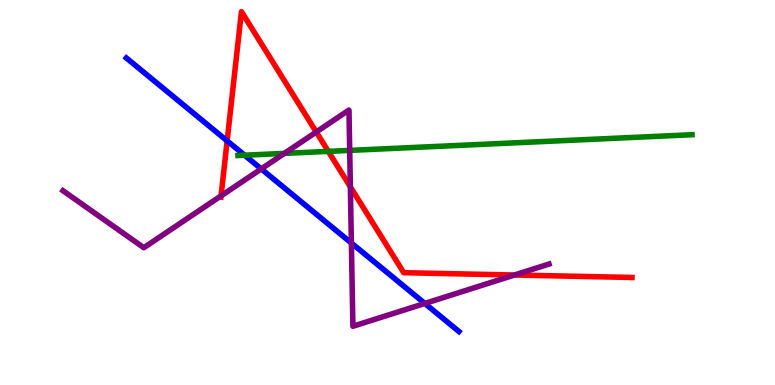[{'lines': ['blue', 'red'], 'intersections': [{'x': 2.93, 'y': 6.34}]}, {'lines': ['green', 'red'], 'intersections': [{'x': 4.24, 'y': 6.07}]}, {'lines': ['purple', 'red'], 'intersections': [{'x': 2.85, 'y': 4.91}, {'x': 4.08, 'y': 6.57}, {'x': 4.52, 'y': 5.15}, {'x': 6.64, 'y': 2.86}]}, {'lines': ['blue', 'green'], 'intersections': [{'x': 3.16, 'y': 5.97}]}, {'lines': ['blue', 'purple'], 'intersections': [{'x': 3.37, 'y': 5.61}, {'x': 4.53, 'y': 3.69}, {'x': 5.48, 'y': 2.12}]}, {'lines': ['green', 'purple'], 'intersections': [{'x': 3.67, 'y': 6.02}, {'x': 4.51, 'y': 6.09}]}]